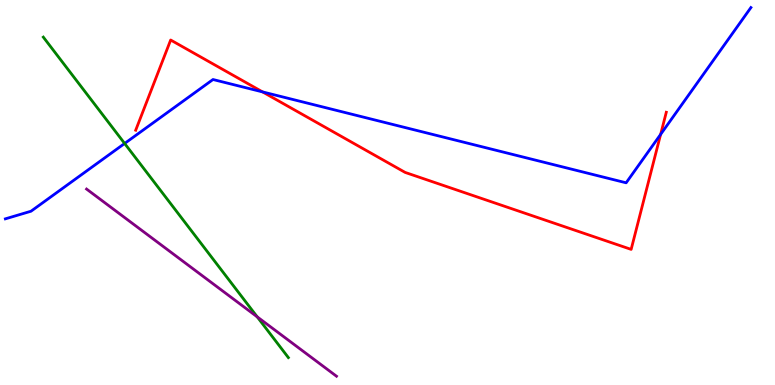[{'lines': ['blue', 'red'], 'intersections': [{'x': 3.39, 'y': 7.61}, {'x': 8.52, 'y': 6.51}]}, {'lines': ['green', 'red'], 'intersections': []}, {'lines': ['purple', 'red'], 'intersections': []}, {'lines': ['blue', 'green'], 'intersections': [{'x': 1.61, 'y': 6.27}]}, {'lines': ['blue', 'purple'], 'intersections': []}, {'lines': ['green', 'purple'], 'intersections': [{'x': 3.32, 'y': 1.77}]}]